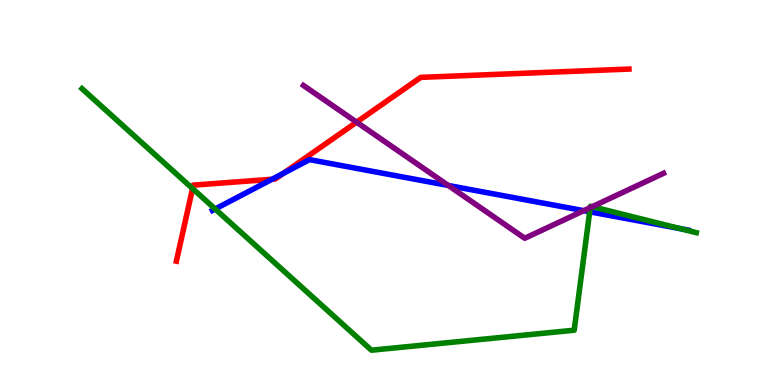[{'lines': ['blue', 'red'], 'intersections': [{'x': 3.51, 'y': 5.34}, {'x': 3.65, 'y': 5.5}]}, {'lines': ['green', 'red'], 'intersections': [{'x': 2.48, 'y': 5.1}]}, {'lines': ['purple', 'red'], 'intersections': [{'x': 4.6, 'y': 6.83}]}, {'lines': ['blue', 'green'], 'intersections': [{'x': 2.78, 'y': 4.57}, {'x': 7.61, 'y': 4.5}, {'x': 8.78, 'y': 4.06}]}, {'lines': ['blue', 'purple'], 'intersections': [{'x': 5.78, 'y': 5.18}, {'x': 7.53, 'y': 4.53}]}, {'lines': ['green', 'purple'], 'intersections': [{'x': 7.62, 'y': 4.61}, {'x': 7.64, 'y': 4.63}]}]